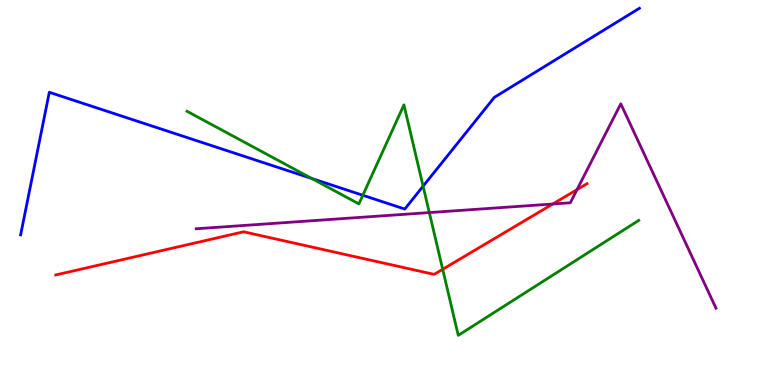[{'lines': ['blue', 'red'], 'intersections': []}, {'lines': ['green', 'red'], 'intersections': [{'x': 5.71, 'y': 3.01}]}, {'lines': ['purple', 'red'], 'intersections': [{'x': 7.13, 'y': 4.7}, {'x': 7.45, 'y': 5.07}]}, {'lines': ['blue', 'green'], 'intersections': [{'x': 4.02, 'y': 5.36}, {'x': 4.68, 'y': 4.93}, {'x': 5.46, 'y': 5.16}]}, {'lines': ['blue', 'purple'], 'intersections': []}, {'lines': ['green', 'purple'], 'intersections': [{'x': 5.54, 'y': 4.48}]}]